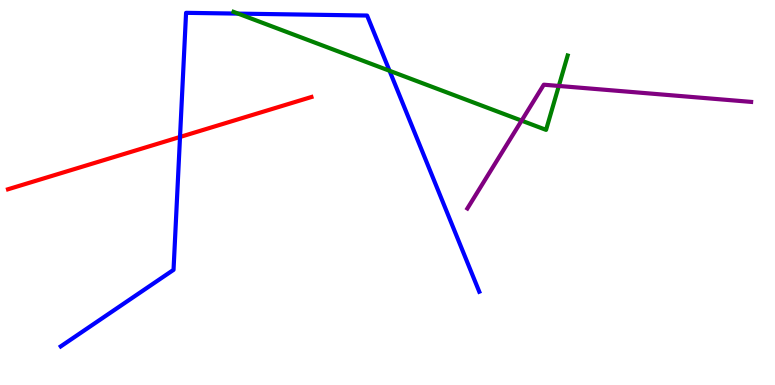[{'lines': ['blue', 'red'], 'intersections': [{'x': 2.32, 'y': 6.44}]}, {'lines': ['green', 'red'], 'intersections': []}, {'lines': ['purple', 'red'], 'intersections': []}, {'lines': ['blue', 'green'], 'intersections': [{'x': 3.07, 'y': 9.65}, {'x': 5.03, 'y': 8.16}]}, {'lines': ['blue', 'purple'], 'intersections': []}, {'lines': ['green', 'purple'], 'intersections': [{'x': 6.73, 'y': 6.87}, {'x': 7.21, 'y': 7.77}]}]